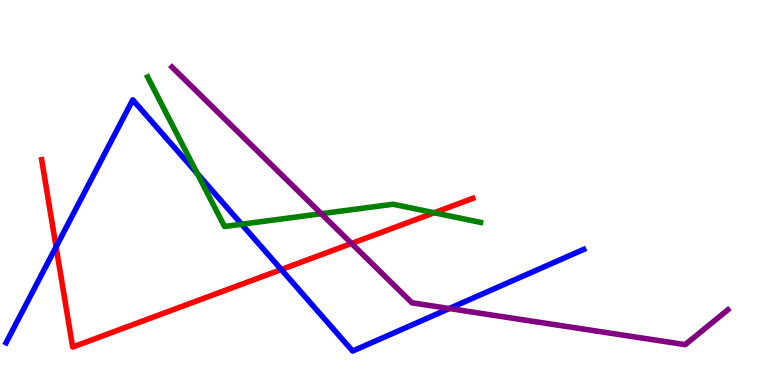[{'lines': ['blue', 'red'], 'intersections': [{'x': 0.724, 'y': 3.59}, {'x': 3.63, 'y': 3.0}]}, {'lines': ['green', 'red'], 'intersections': [{'x': 5.6, 'y': 4.47}]}, {'lines': ['purple', 'red'], 'intersections': [{'x': 4.54, 'y': 3.68}]}, {'lines': ['blue', 'green'], 'intersections': [{'x': 2.55, 'y': 5.49}, {'x': 3.12, 'y': 4.18}]}, {'lines': ['blue', 'purple'], 'intersections': [{'x': 5.8, 'y': 1.99}]}, {'lines': ['green', 'purple'], 'intersections': [{'x': 4.15, 'y': 4.45}]}]